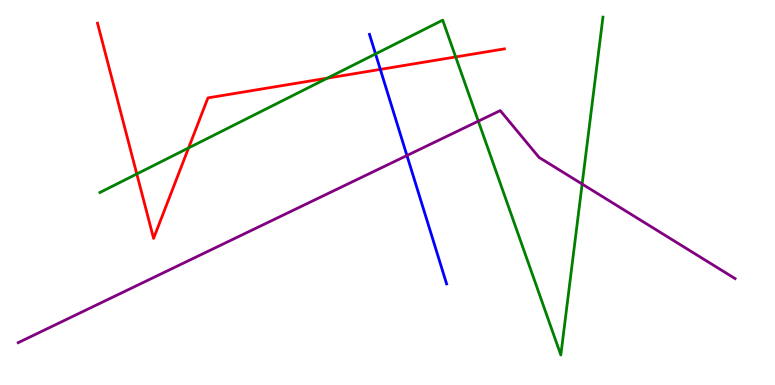[{'lines': ['blue', 'red'], 'intersections': [{'x': 4.91, 'y': 8.2}]}, {'lines': ['green', 'red'], 'intersections': [{'x': 1.77, 'y': 5.48}, {'x': 2.43, 'y': 6.16}, {'x': 4.22, 'y': 7.97}, {'x': 5.88, 'y': 8.52}]}, {'lines': ['purple', 'red'], 'intersections': []}, {'lines': ['blue', 'green'], 'intersections': [{'x': 4.85, 'y': 8.6}]}, {'lines': ['blue', 'purple'], 'intersections': [{'x': 5.25, 'y': 5.96}]}, {'lines': ['green', 'purple'], 'intersections': [{'x': 6.17, 'y': 6.85}, {'x': 7.51, 'y': 5.22}]}]